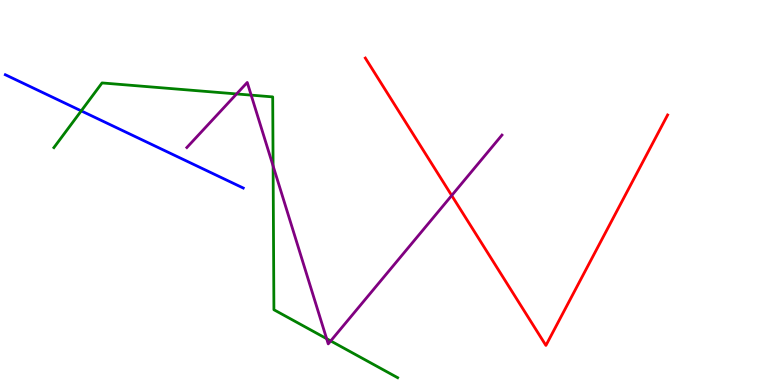[{'lines': ['blue', 'red'], 'intersections': []}, {'lines': ['green', 'red'], 'intersections': []}, {'lines': ['purple', 'red'], 'intersections': [{'x': 5.83, 'y': 4.92}]}, {'lines': ['blue', 'green'], 'intersections': [{'x': 1.05, 'y': 7.12}]}, {'lines': ['blue', 'purple'], 'intersections': []}, {'lines': ['green', 'purple'], 'intersections': [{'x': 3.05, 'y': 7.56}, {'x': 3.24, 'y': 7.53}, {'x': 3.52, 'y': 5.69}, {'x': 4.21, 'y': 1.2}, {'x': 4.27, 'y': 1.14}]}]